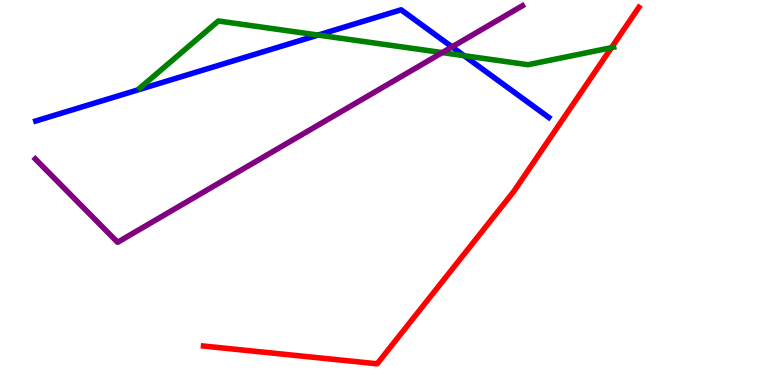[{'lines': ['blue', 'red'], 'intersections': []}, {'lines': ['green', 'red'], 'intersections': [{'x': 7.89, 'y': 8.76}]}, {'lines': ['purple', 'red'], 'intersections': []}, {'lines': ['blue', 'green'], 'intersections': [{'x': 4.1, 'y': 9.09}, {'x': 5.99, 'y': 8.55}]}, {'lines': ['blue', 'purple'], 'intersections': [{'x': 5.83, 'y': 8.78}]}, {'lines': ['green', 'purple'], 'intersections': [{'x': 5.71, 'y': 8.63}]}]